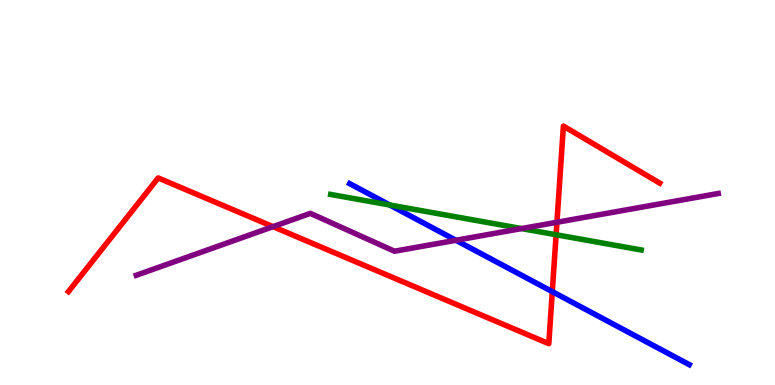[{'lines': ['blue', 'red'], 'intersections': [{'x': 7.13, 'y': 2.43}]}, {'lines': ['green', 'red'], 'intersections': [{'x': 7.18, 'y': 3.9}]}, {'lines': ['purple', 'red'], 'intersections': [{'x': 3.52, 'y': 4.11}, {'x': 7.19, 'y': 4.23}]}, {'lines': ['blue', 'green'], 'intersections': [{'x': 5.03, 'y': 4.68}]}, {'lines': ['blue', 'purple'], 'intersections': [{'x': 5.88, 'y': 3.76}]}, {'lines': ['green', 'purple'], 'intersections': [{'x': 6.73, 'y': 4.06}]}]